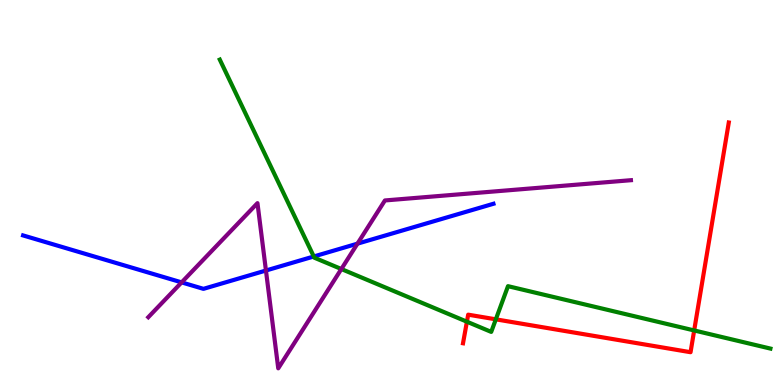[{'lines': ['blue', 'red'], 'intersections': []}, {'lines': ['green', 'red'], 'intersections': [{'x': 6.02, 'y': 1.64}, {'x': 6.4, 'y': 1.71}, {'x': 8.96, 'y': 1.42}]}, {'lines': ['purple', 'red'], 'intersections': []}, {'lines': ['blue', 'green'], 'intersections': [{'x': 4.05, 'y': 3.34}]}, {'lines': ['blue', 'purple'], 'intersections': [{'x': 2.34, 'y': 2.67}, {'x': 3.43, 'y': 2.97}, {'x': 4.61, 'y': 3.67}]}, {'lines': ['green', 'purple'], 'intersections': [{'x': 4.4, 'y': 3.01}]}]